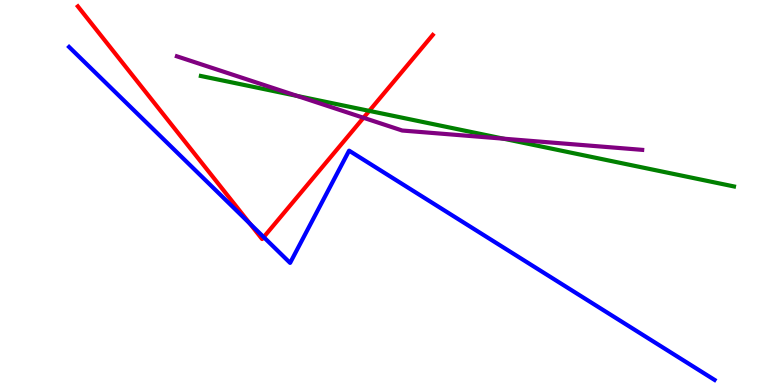[{'lines': ['blue', 'red'], 'intersections': [{'x': 3.22, 'y': 4.19}, {'x': 3.4, 'y': 3.84}]}, {'lines': ['green', 'red'], 'intersections': [{'x': 4.76, 'y': 7.12}]}, {'lines': ['purple', 'red'], 'intersections': [{'x': 4.69, 'y': 6.94}]}, {'lines': ['blue', 'green'], 'intersections': []}, {'lines': ['blue', 'purple'], 'intersections': []}, {'lines': ['green', 'purple'], 'intersections': [{'x': 3.84, 'y': 7.51}, {'x': 6.5, 'y': 6.4}]}]